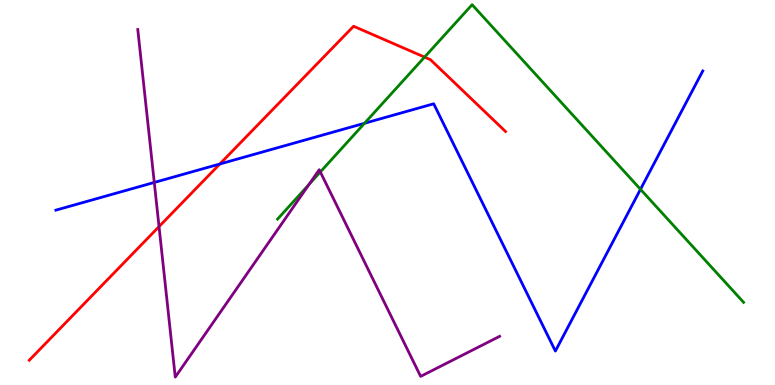[{'lines': ['blue', 'red'], 'intersections': [{'x': 2.84, 'y': 5.74}]}, {'lines': ['green', 'red'], 'intersections': [{'x': 5.48, 'y': 8.52}]}, {'lines': ['purple', 'red'], 'intersections': [{'x': 2.05, 'y': 4.11}]}, {'lines': ['blue', 'green'], 'intersections': [{'x': 4.7, 'y': 6.8}, {'x': 8.26, 'y': 5.08}]}, {'lines': ['blue', 'purple'], 'intersections': [{'x': 1.99, 'y': 5.26}]}, {'lines': ['green', 'purple'], 'intersections': [{'x': 3.99, 'y': 5.21}, {'x': 4.13, 'y': 5.53}]}]